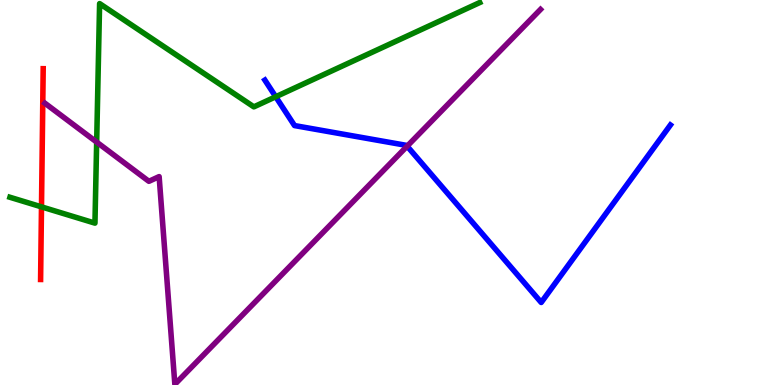[{'lines': ['blue', 'red'], 'intersections': []}, {'lines': ['green', 'red'], 'intersections': [{'x': 0.535, 'y': 4.63}]}, {'lines': ['purple', 'red'], 'intersections': []}, {'lines': ['blue', 'green'], 'intersections': [{'x': 3.56, 'y': 7.49}]}, {'lines': ['blue', 'purple'], 'intersections': [{'x': 5.25, 'y': 6.2}]}, {'lines': ['green', 'purple'], 'intersections': [{'x': 1.25, 'y': 6.31}]}]